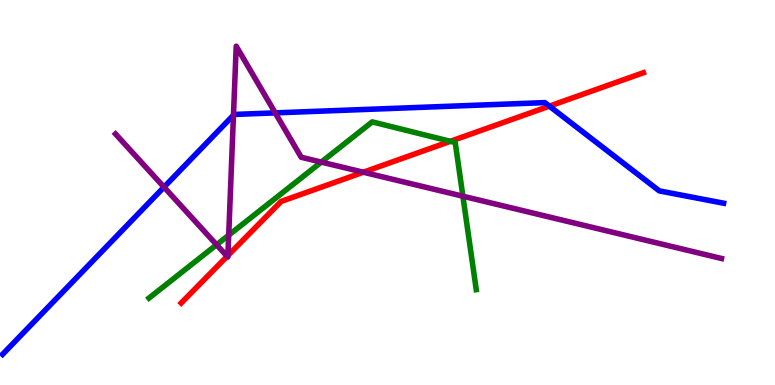[{'lines': ['blue', 'red'], 'intersections': [{'x': 7.09, 'y': 7.24}]}, {'lines': ['green', 'red'], 'intersections': [{'x': 5.81, 'y': 6.33}]}, {'lines': ['purple', 'red'], 'intersections': [{'x': 2.93, 'y': 3.34}, {'x': 2.94, 'y': 3.36}, {'x': 4.69, 'y': 5.53}]}, {'lines': ['blue', 'green'], 'intersections': []}, {'lines': ['blue', 'purple'], 'intersections': [{'x': 2.12, 'y': 5.14}, {'x': 3.01, 'y': 7.01}, {'x': 3.55, 'y': 7.07}]}, {'lines': ['green', 'purple'], 'intersections': [{'x': 2.79, 'y': 3.64}, {'x': 2.95, 'y': 3.89}, {'x': 4.15, 'y': 5.79}, {'x': 5.97, 'y': 4.9}]}]